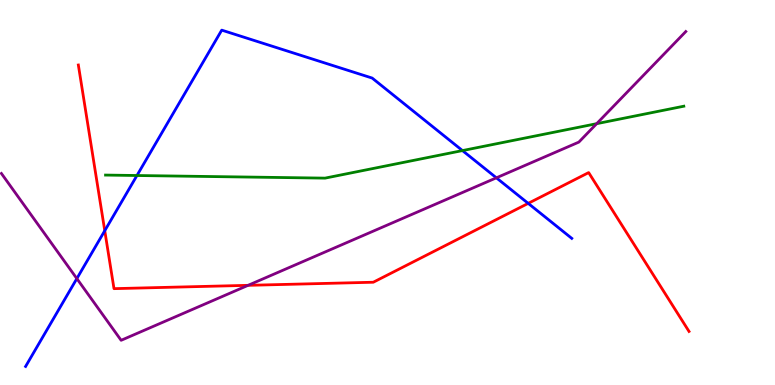[{'lines': ['blue', 'red'], 'intersections': [{'x': 1.35, 'y': 4.01}, {'x': 6.82, 'y': 4.72}]}, {'lines': ['green', 'red'], 'intersections': []}, {'lines': ['purple', 'red'], 'intersections': [{'x': 3.2, 'y': 2.59}]}, {'lines': ['blue', 'green'], 'intersections': [{'x': 1.77, 'y': 5.44}, {'x': 5.97, 'y': 6.09}]}, {'lines': ['blue', 'purple'], 'intersections': [{'x': 0.991, 'y': 2.76}, {'x': 6.4, 'y': 5.38}]}, {'lines': ['green', 'purple'], 'intersections': [{'x': 7.7, 'y': 6.79}]}]